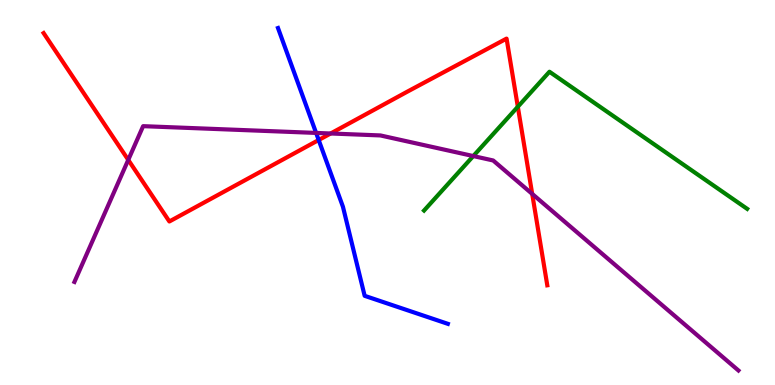[{'lines': ['blue', 'red'], 'intersections': [{'x': 4.11, 'y': 6.36}]}, {'lines': ['green', 'red'], 'intersections': [{'x': 6.68, 'y': 7.23}]}, {'lines': ['purple', 'red'], 'intersections': [{'x': 1.65, 'y': 5.85}, {'x': 4.27, 'y': 6.53}, {'x': 6.87, 'y': 4.96}]}, {'lines': ['blue', 'green'], 'intersections': []}, {'lines': ['blue', 'purple'], 'intersections': [{'x': 4.08, 'y': 6.55}]}, {'lines': ['green', 'purple'], 'intersections': [{'x': 6.11, 'y': 5.95}]}]